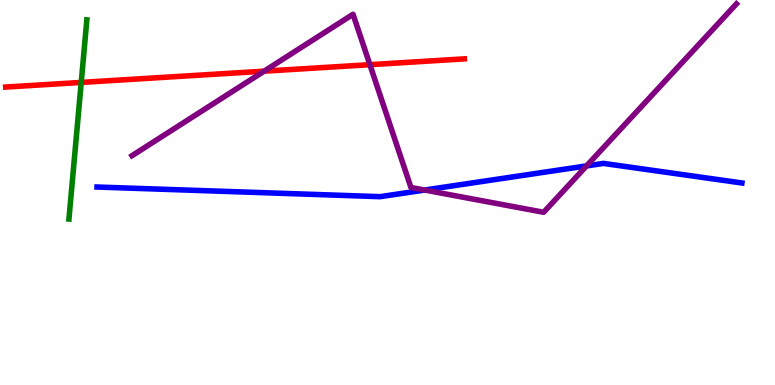[{'lines': ['blue', 'red'], 'intersections': []}, {'lines': ['green', 'red'], 'intersections': [{'x': 1.05, 'y': 7.86}]}, {'lines': ['purple', 'red'], 'intersections': [{'x': 3.41, 'y': 8.15}, {'x': 4.77, 'y': 8.32}]}, {'lines': ['blue', 'green'], 'intersections': []}, {'lines': ['blue', 'purple'], 'intersections': [{'x': 5.48, 'y': 5.06}, {'x': 7.57, 'y': 5.69}]}, {'lines': ['green', 'purple'], 'intersections': []}]